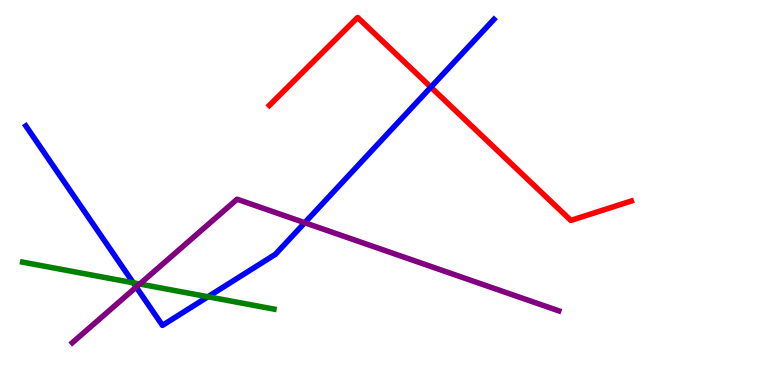[{'lines': ['blue', 'red'], 'intersections': [{'x': 5.56, 'y': 7.74}]}, {'lines': ['green', 'red'], 'intersections': []}, {'lines': ['purple', 'red'], 'intersections': []}, {'lines': ['blue', 'green'], 'intersections': [{'x': 1.72, 'y': 2.65}, {'x': 2.68, 'y': 2.29}]}, {'lines': ['blue', 'purple'], 'intersections': [{'x': 1.76, 'y': 2.54}, {'x': 3.93, 'y': 4.22}]}, {'lines': ['green', 'purple'], 'intersections': [{'x': 1.8, 'y': 2.62}]}]